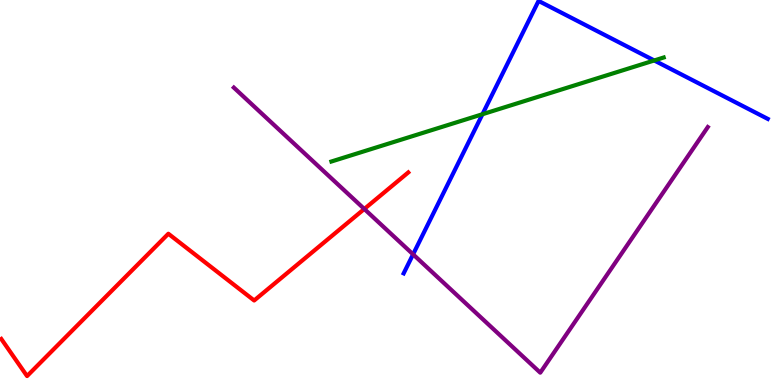[{'lines': ['blue', 'red'], 'intersections': []}, {'lines': ['green', 'red'], 'intersections': []}, {'lines': ['purple', 'red'], 'intersections': [{'x': 4.7, 'y': 4.57}]}, {'lines': ['blue', 'green'], 'intersections': [{'x': 6.23, 'y': 7.03}, {'x': 8.44, 'y': 8.43}]}, {'lines': ['blue', 'purple'], 'intersections': [{'x': 5.33, 'y': 3.39}]}, {'lines': ['green', 'purple'], 'intersections': []}]